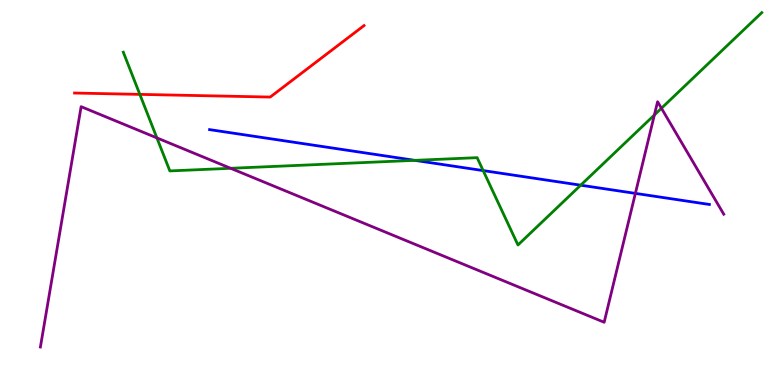[{'lines': ['blue', 'red'], 'intersections': []}, {'lines': ['green', 'red'], 'intersections': [{'x': 1.8, 'y': 7.55}]}, {'lines': ['purple', 'red'], 'intersections': []}, {'lines': ['blue', 'green'], 'intersections': [{'x': 5.35, 'y': 5.84}, {'x': 6.23, 'y': 5.57}, {'x': 7.49, 'y': 5.19}]}, {'lines': ['blue', 'purple'], 'intersections': [{'x': 8.2, 'y': 4.98}]}, {'lines': ['green', 'purple'], 'intersections': [{'x': 2.02, 'y': 6.42}, {'x': 2.98, 'y': 5.63}, {'x': 8.44, 'y': 7.01}, {'x': 8.53, 'y': 7.19}]}]